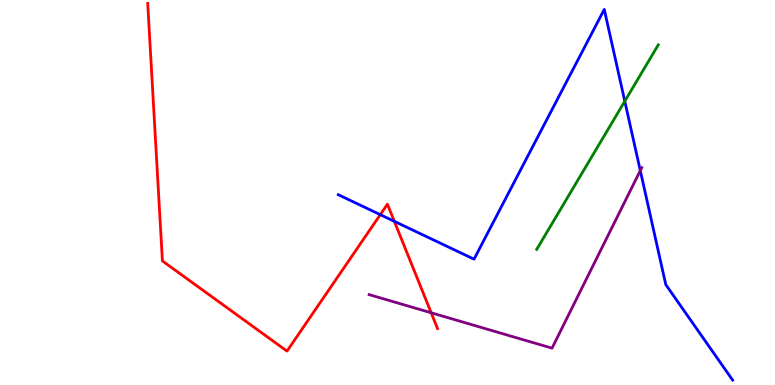[{'lines': ['blue', 'red'], 'intersections': [{'x': 4.91, 'y': 4.42}, {'x': 5.09, 'y': 4.25}]}, {'lines': ['green', 'red'], 'intersections': []}, {'lines': ['purple', 'red'], 'intersections': [{'x': 5.56, 'y': 1.88}]}, {'lines': ['blue', 'green'], 'intersections': [{'x': 8.06, 'y': 7.37}]}, {'lines': ['blue', 'purple'], 'intersections': [{'x': 8.26, 'y': 5.57}]}, {'lines': ['green', 'purple'], 'intersections': []}]